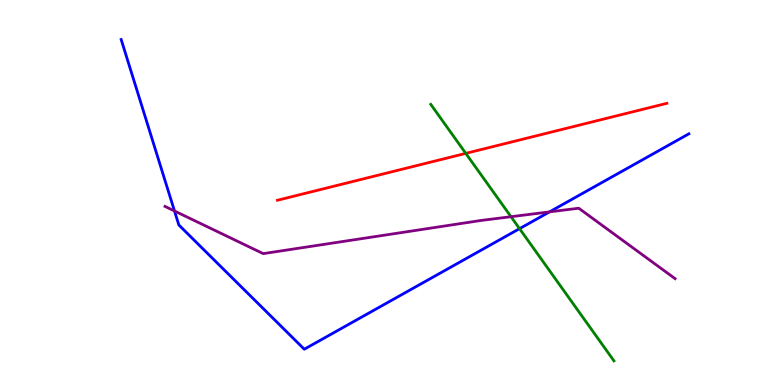[{'lines': ['blue', 'red'], 'intersections': []}, {'lines': ['green', 'red'], 'intersections': [{'x': 6.01, 'y': 6.02}]}, {'lines': ['purple', 'red'], 'intersections': []}, {'lines': ['blue', 'green'], 'intersections': [{'x': 6.7, 'y': 4.06}]}, {'lines': ['blue', 'purple'], 'intersections': [{'x': 2.25, 'y': 4.52}, {'x': 7.09, 'y': 4.5}]}, {'lines': ['green', 'purple'], 'intersections': [{'x': 6.59, 'y': 4.37}]}]